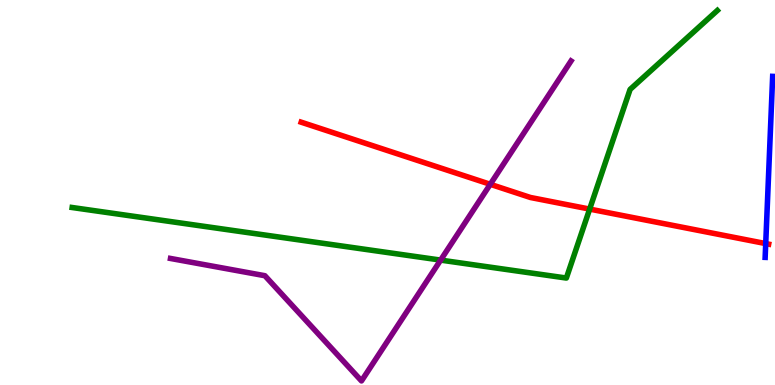[{'lines': ['blue', 'red'], 'intersections': [{'x': 9.88, 'y': 3.67}]}, {'lines': ['green', 'red'], 'intersections': [{'x': 7.61, 'y': 4.57}]}, {'lines': ['purple', 'red'], 'intersections': [{'x': 6.33, 'y': 5.21}]}, {'lines': ['blue', 'green'], 'intersections': []}, {'lines': ['blue', 'purple'], 'intersections': []}, {'lines': ['green', 'purple'], 'intersections': [{'x': 5.69, 'y': 3.24}]}]